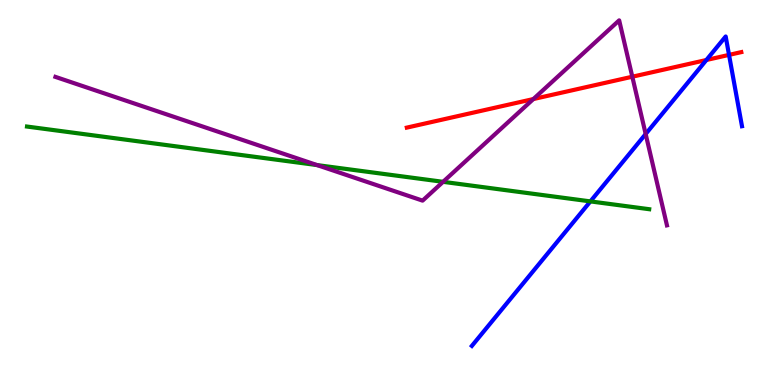[{'lines': ['blue', 'red'], 'intersections': [{'x': 9.11, 'y': 8.44}, {'x': 9.41, 'y': 8.57}]}, {'lines': ['green', 'red'], 'intersections': []}, {'lines': ['purple', 'red'], 'intersections': [{'x': 6.88, 'y': 7.43}, {'x': 8.16, 'y': 8.01}]}, {'lines': ['blue', 'green'], 'intersections': [{'x': 7.62, 'y': 4.77}]}, {'lines': ['blue', 'purple'], 'intersections': [{'x': 8.33, 'y': 6.52}]}, {'lines': ['green', 'purple'], 'intersections': [{'x': 4.09, 'y': 5.71}, {'x': 5.72, 'y': 5.28}]}]